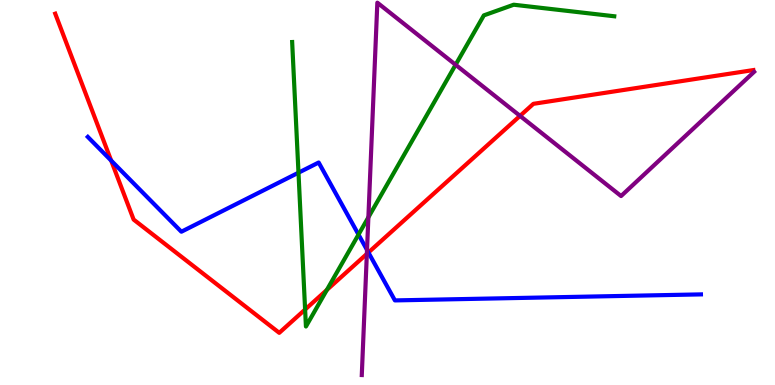[{'lines': ['blue', 'red'], 'intersections': [{'x': 1.43, 'y': 5.83}, {'x': 4.75, 'y': 3.44}]}, {'lines': ['green', 'red'], 'intersections': [{'x': 3.94, 'y': 1.96}, {'x': 4.22, 'y': 2.47}]}, {'lines': ['purple', 'red'], 'intersections': [{'x': 4.73, 'y': 3.41}, {'x': 6.71, 'y': 6.99}]}, {'lines': ['blue', 'green'], 'intersections': [{'x': 3.85, 'y': 5.51}, {'x': 4.63, 'y': 3.91}]}, {'lines': ['blue', 'purple'], 'intersections': [{'x': 4.74, 'y': 3.51}]}, {'lines': ['green', 'purple'], 'intersections': [{'x': 4.75, 'y': 4.36}, {'x': 5.88, 'y': 8.32}]}]